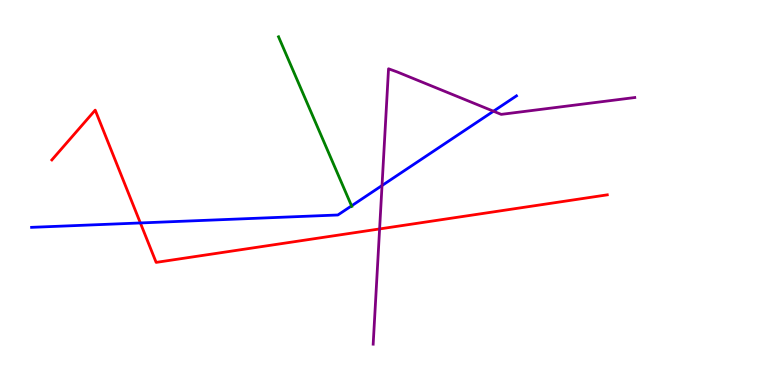[{'lines': ['blue', 'red'], 'intersections': [{'x': 1.81, 'y': 4.21}]}, {'lines': ['green', 'red'], 'intersections': []}, {'lines': ['purple', 'red'], 'intersections': [{'x': 4.9, 'y': 4.05}]}, {'lines': ['blue', 'green'], 'intersections': [{'x': 4.54, 'y': 4.65}]}, {'lines': ['blue', 'purple'], 'intersections': [{'x': 4.93, 'y': 5.18}, {'x': 6.37, 'y': 7.11}]}, {'lines': ['green', 'purple'], 'intersections': []}]